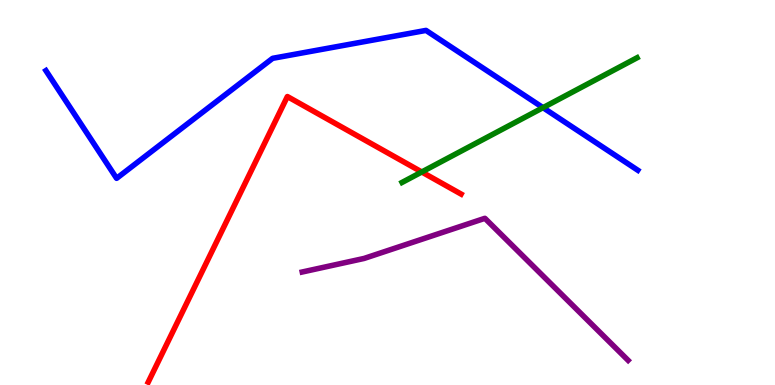[{'lines': ['blue', 'red'], 'intersections': []}, {'lines': ['green', 'red'], 'intersections': [{'x': 5.44, 'y': 5.53}]}, {'lines': ['purple', 'red'], 'intersections': []}, {'lines': ['blue', 'green'], 'intersections': [{'x': 7.01, 'y': 7.2}]}, {'lines': ['blue', 'purple'], 'intersections': []}, {'lines': ['green', 'purple'], 'intersections': []}]